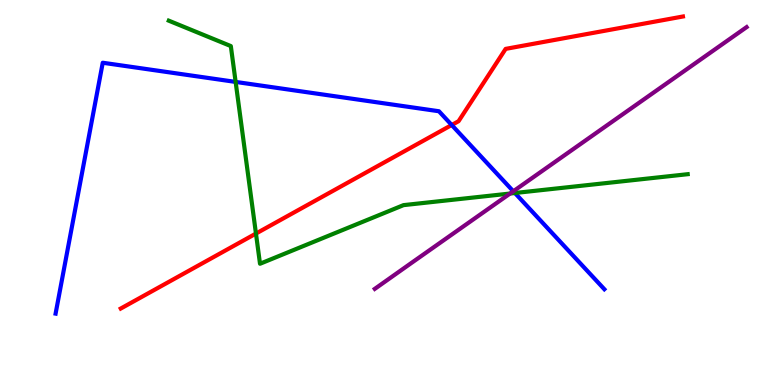[{'lines': ['blue', 'red'], 'intersections': [{'x': 5.83, 'y': 6.75}]}, {'lines': ['green', 'red'], 'intersections': [{'x': 3.3, 'y': 3.93}]}, {'lines': ['purple', 'red'], 'intersections': []}, {'lines': ['blue', 'green'], 'intersections': [{'x': 3.04, 'y': 7.87}, {'x': 6.64, 'y': 4.99}]}, {'lines': ['blue', 'purple'], 'intersections': [{'x': 6.62, 'y': 5.03}]}, {'lines': ['green', 'purple'], 'intersections': [{'x': 6.58, 'y': 4.97}]}]